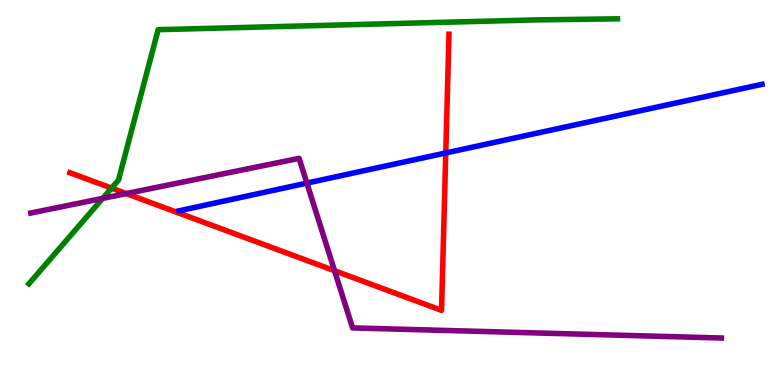[{'lines': ['blue', 'red'], 'intersections': [{'x': 5.75, 'y': 6.03}]}, {'lines': ['green', 'red'], 'intersections': [{'x': 1.44, 'y': 5.11}]}, {'lines': ['purple', 'red'], 'intersections': [{'x': 1.63, 'y': 4.97}, {'x': 4.32, 'y': 2.97}]}, {'lines': ['blue', 'green'], 'intersections': []}, {'lines': ['blue', 'purple'], 'intersections': [{'x': 3.96, 'y': 5.24}]}, {'lines': ['green', 'purple'], 'intersections': [{'x': 1.33, 'y': 4.85}]}]